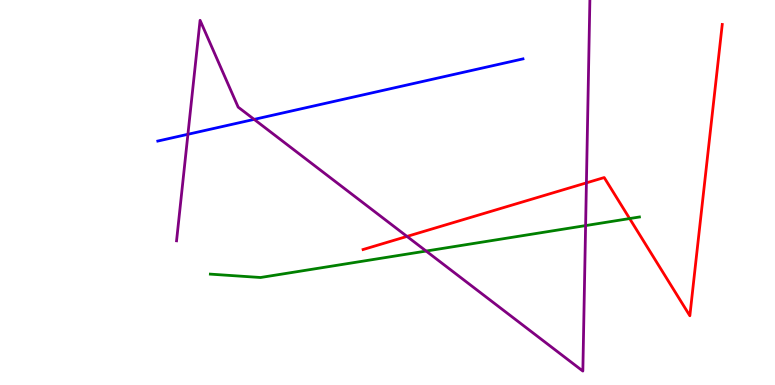[{'lines': ['blue', 'red'], 'intersections': []}, {'lines': ['green', 'red'], 'intersections': [{'x': 8.12, 'y': 4.32}]}, {'lines': ['purple', 'red'], 'intersections': [{'x': 5.25, 'y': 3.86}, {'x': 7.57, 'y': 5.25}]}, {'lines': ['blue', 'green'], 'intersections': []}, {'lines': ['blue', 'purple'], 'intersections': [{'x': 2.42, 'y': 6.51}, {'x': 3.28, 'y': 6.9}]}, {'lines': ['green', 'purple'], 'intersections': [{'x': 5.5, 'y': 3.48}, {'x': 7.56, 'y': 4.14}]}]